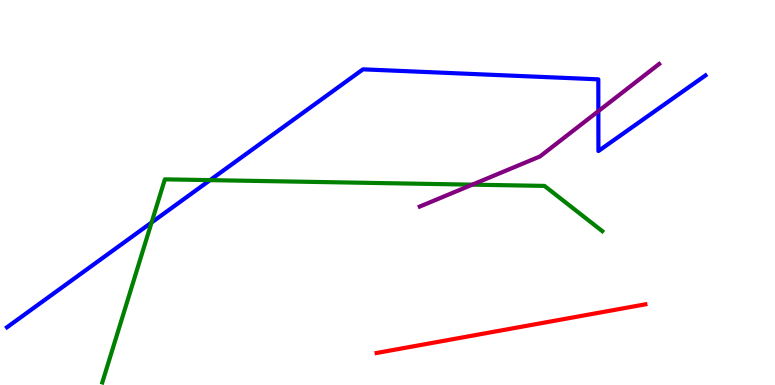[{'lines': ['blue', 'red'], 'intersections': []}, {'lines': ['green', 'red'], 'intersections': []}, {'lines': ['purple', 'red'], 'intersections': []}, {'lines': ['blue', 'green'], 'intersections': [{'x': 1.96, 'y': 4.22}, {'x': 2.71, 'y': 5.32}]}, {'lines': ['blue', 'purple'], 'intersections': [{'x': 7.72, 'y': 7.11}]}, {'lines': ['green', 'purple'], 'intersections': [{'x': 6.09, 'y': 5.2}]}]